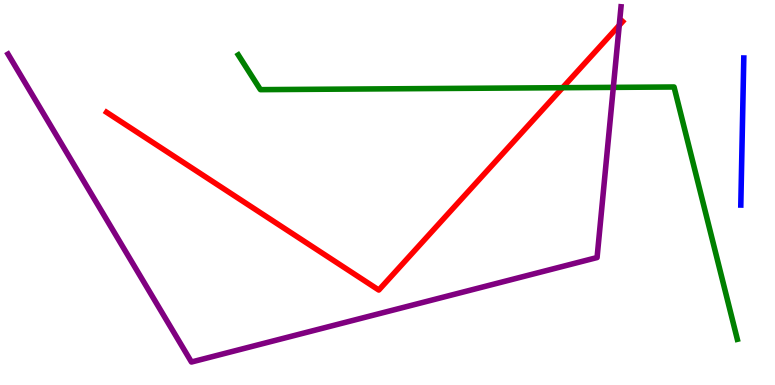[{'lines': ['blue', 'red'], 'intersections': []}, {'lines': ['green', 'red'], 'intersections': [{'x': 7.26, 'y': 7.72}]}, {'lines': ['purple', 'red'], 'intersections': [{'x': 7.99, 'y': 9.34}]}, {'lines': ['blue', 'green'], 'intersections': []}, {'lines': ['blue', 'purple'], 'intersections': []}, {'lines': ['green', 'purple'], 'intersections': [{'x': 7.91, 'y': 7.73}]}]